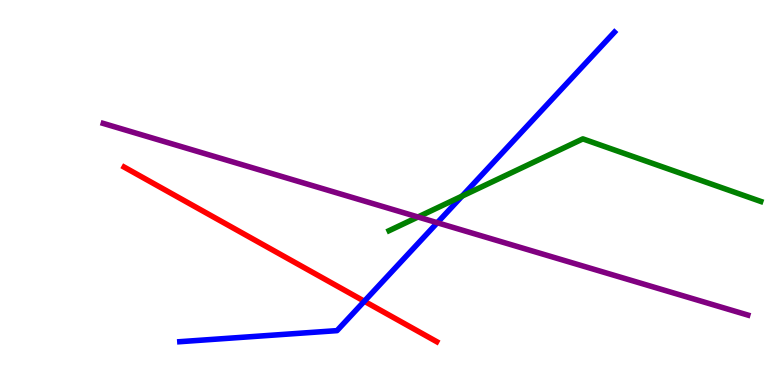[{'lines': ['blue', 'red'], 'intersections': [{'x': 4.7, 'y': 2.18}]}, {'lines': ['green', 'red'], 'intersections': []}, {'lines': ['purple', 'red'], 'intersections': []}, {'lines': ['blue', 'green'], 'intersections': [{'x': 5.96, 'y': 4.91}]}, {'lines': ['blue', 'purple'], 'intersections': [{'x': 5.64, 'y': 4.21}]}, {'lines': ['green', 'purple'], 'intersections': [{'x': 5.39, 'y': 4.36}]}]